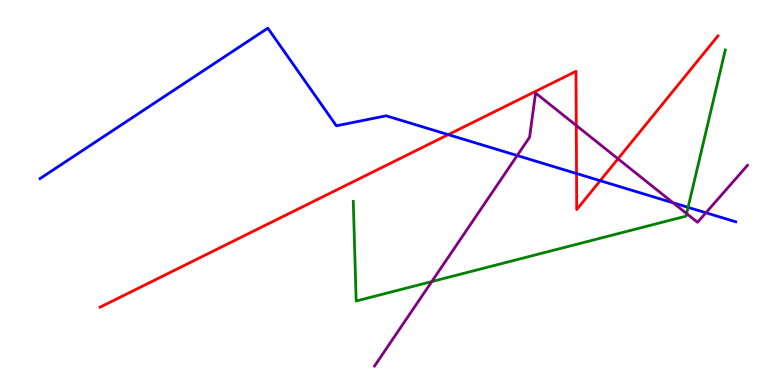[{'lines': ['blue', 'red'], 'intersections': [{'x': 5.78, 'y': 6.5}, {'x': 7.44, 'y': 5.49}, {'x': 7.74, 'y': 5.31}]}, {'lines': ['green', 'red'], 'intersections': []}, {'lines': ['purple', 'red'], 'intersections': [{'x': 7.44, 'y': 6.74}, {'x': 7.97, 'y': 5.88}]}, {'lines': ['blue', 'green'], 'intersections': [{'x': 8.88, 'y': 4.61}]}, {'lines': ['blue', 'purple'], 'intersections': [{'x': 6.67, 'y': 5.96}, {'x': 8.69, 'y': 4.73}, {'x': 9.11, 'y': 4.47}]}, {'lines': ['green', 'purple'], 'intersections': [{'x': 5.57, 'y': 2.69}, {'x': 8.86, 'y': 4.45}]}]